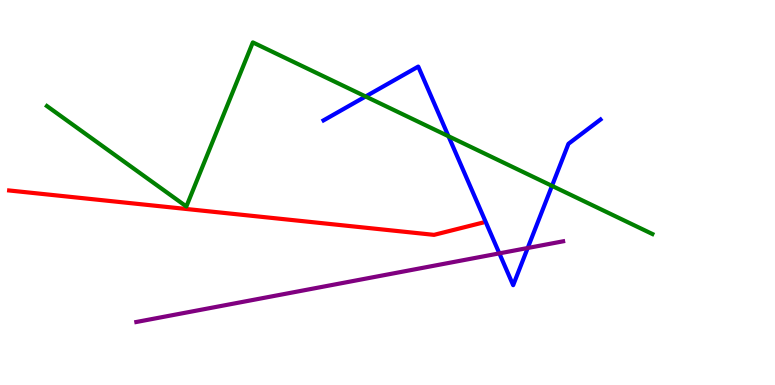[{'lines': ['blue', 'red'], 'intersections': []}, {'lines': ['green', 'red'], 'intersections': []}, {'lines': ['purple', 'red'], 'intersections': []}, {'lines': ['blue', 'green'], 'intersections': [{'x': 4.72, 'y': 7.49}, {'x': 5.79, 'y': 6.46}, {'x': 7.12, 'y': 5.17}]}, {'lines': ['blue', 'purple'], 'intersections': [{'x': 6.44, 'y': 3.42}, {'x': 6.81, 'y': 3.56}]}, {'lines': ['green', 'purple'], 'intersections': []}]